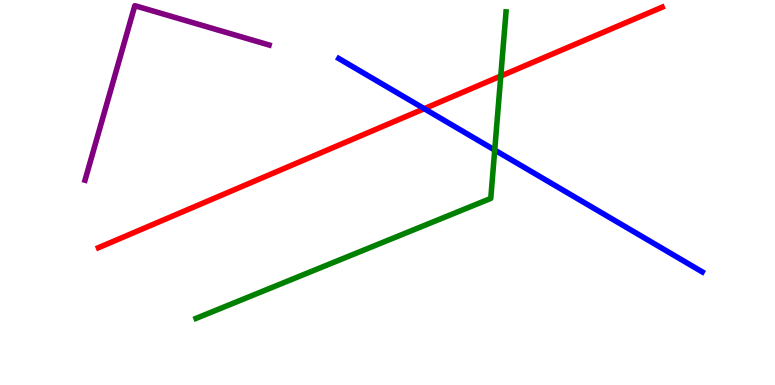[{'lines': ['blue', 'red'], 'intersections': [{'x': 5.47, 'y': 7.18}]}, {'lines': ['green', 'red'], 'intersections': [{'x': 6.46, 'y': 8.02}]}, {'lines': ['purple', 'red'], 'intersections': []}, {'lines': ['blue', 'green'], 'intersections': [{'x': 6.38, 'y': 6.1}]}, {'lines': ['blue', 'purple'], 'intersections': []}, {'lines': ['green', 'purple'], 'intersections': []}]